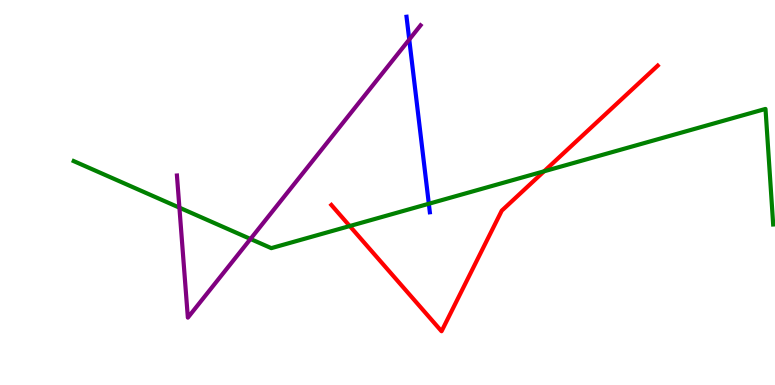[{'lines': ['blue', 'red'], 'intersections': []}, {'lines': ['green', 'red'], 'intersections': [{'x': 4.51, 'y': 4.13}, {'x': 7.02, 'y': 5.55}]}, {'lines': ['purple', 'red'], 'intersections': []}, {'lines': ['blue', 'green'], 'intersections': [{'x': 5.53, 'y': 4.71}]}, {'lines': ['blue', 'purple'], 'intersections': [{'x': 5.28, 'y': 8.97}]}, {'lines': ['green', 'purple'], 'intersections': [{'x': 2.31, 'y': 4.61}, {'x': 3.23, 'y': 3.79}]}]